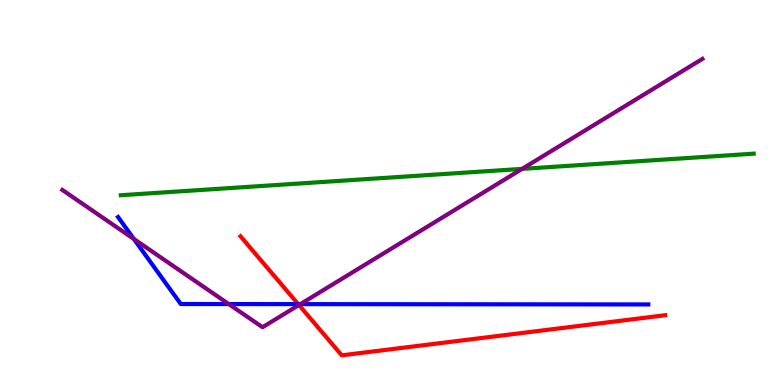[{'lines': ['blue', 'red'], 'intersections': [{'x': 3.85, 'y': 2.1}]}, {'lines': ['green', 'red'], 'intersections': []}, {'lines': ['purple', 'red'], 'intersections': [{'x': 3.86, 'y': 2.08}]}, {'lines': ['blue', 'green'], 'intersections': []}, {'lines': ['blue', 'purple'], 'intersections': [{'x': 1.73, 'y': 3.79}, {'x': 2.95, 'y': 2.1}, {'x': 3.88, 'y': 2.1}]}, {'lines': ['green', 'purple'], 'intersections': [{'x': 6.74, 'y': 5.61}]}]